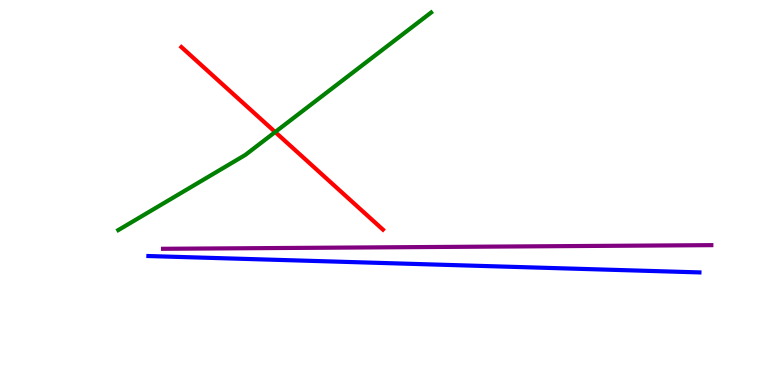[{'lines': ['blue', 'red'], 'intersections': []}, {'lines': ['green', 'red'], 'intersections': [{'x': 3.55, 'y': 6.57}]}, {'lines': ['purple', 'red'], 'intersections': []}, {'lines': ['blue', 'green'], 'intersections': []}, {'lines': ['blue', 'purple'], 'intersections': []}, {'lines': ['green', 'purple'], 'intersections': []}]